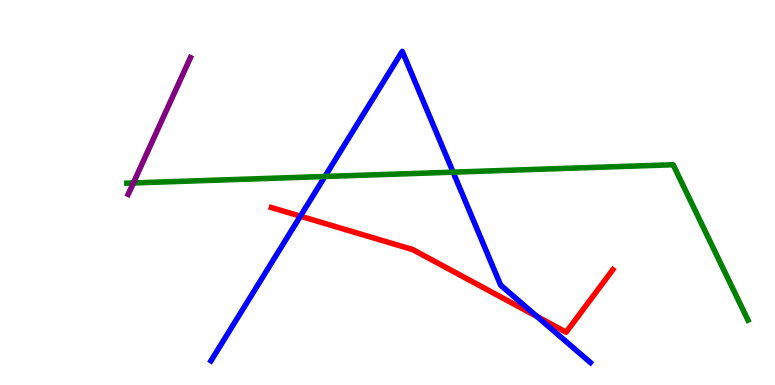[{'lines': ['blue', 'red'], 'intersections': [{'x': 3.88, 'y': 4.39}, {'x': 6.93, 'y': 1.78}]}, {'lines': ['green', 'red'], 'intersections': []}, {'lines': ['purple', 'red'], 'intersections': []}, {'lines': ['blue', 'green'], 'intersections': [{'x': 4.19, 'y': 5.42}, {'x': 5.85, 'y': 5.53}]}, {'lines': ['blue', 'purple'], 'intersections': []}, {'lines': ['green', 'purple'], 'intersections': [{'x': 1.72, 'y': 5.25}]}]